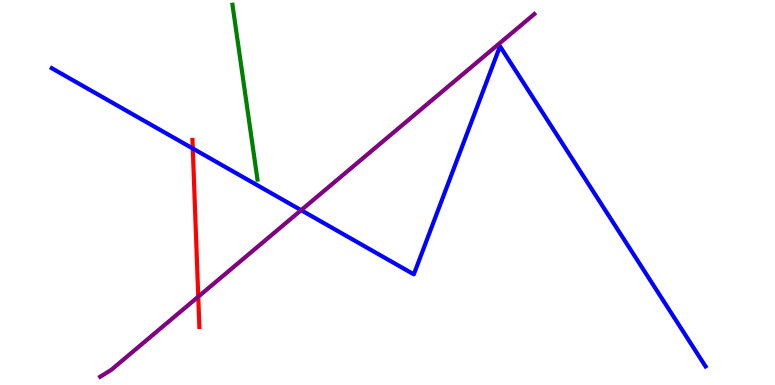[{'lines': ['blue', 'red'], 'intersections': [{'x': 2.49, 'y': 6.14}]}, {'lines': ['green', 'red'], 'intersections': []}, {'lines': ['purple', 'red'], 'intersections': [{'x': 2.56, 'y': 2.29}]}, {'lines': ['blue', 'green'], 'intersections': []}, {'lines': ['blue', 'purple'], 'intersections': [{'x': 3.89, 'y': 4.54}]}, {'lines': ['green', 'purple'], 'intersections': []}]